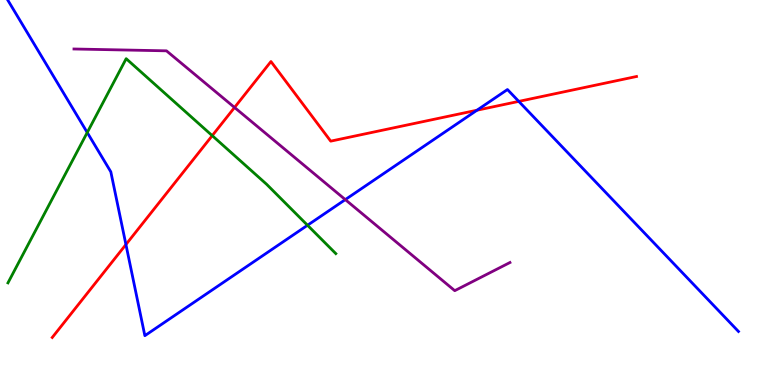[{'lines': ['blue', 'red'], 'intersections': [{'x': 1.62, 'y': 3.65}, {'x': 6.15, 'y': 7.14}, {'x': 6.69, 'y': 7.37}]}, {'lines': ['green', 'red'], 'intersections': [{'x': 2.74, 'y': 6.48}]}, {'lines': ['purple', 'red'], 'intersections': [{'x': 3.03, 'y': 7.21}]}, {'lines': ['blue', 'green'], 'intersections': [{'x': 1.13, 'y': 6.56}, {'x': 3.97, 'y': 4.15}]}, {'lines': ['blue', 'purple'], 'intersections': [{'x': 4.46, 'y': 4.82}]}, {'lines': ['green', 'purple'], 'intersections': []}]